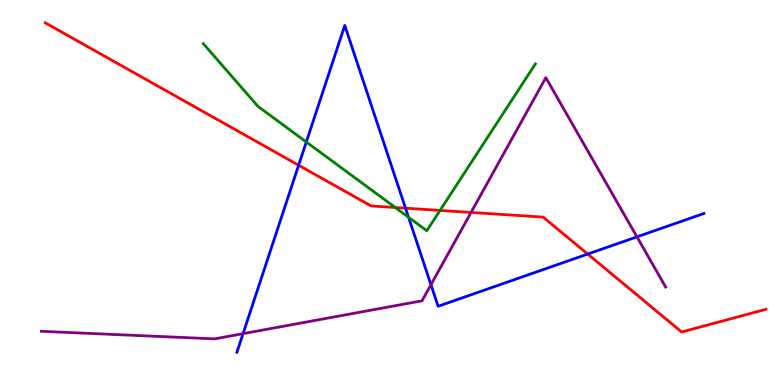[{'lines': ['blue', 'red'], 'intersections': [{'x': 3.85, 'y': 5.71}, {'x': 5.23, 'y': 4.59}, {'x': 7.58, 'y': 3.4}]}, {'lines': ['green', 'red'], 'intersections': [{'x': 5.1, 'y': 4.61}, {'x': 5.68, 'y': 4.53}]}, {'lines': ['purple', 'red'], 'intersections': [{'x': 6.08, 'y': 4.48}]}, {'lines': ['blue', 'green'], 'intersections': [{'x': 3.95, 'y': 6.31}, {'x': 5.27, 'y': 4.36}]}, {'lines': ['blue', 'purple'], 'intersections': [{'x': 3.14, 'y': 1.33}, {'x': 5.56, 'y': 2.61}, {'x': 8.22, 'y': 3.85}]}, {'lines': ['green', 'purple'], 'intersections': []}]